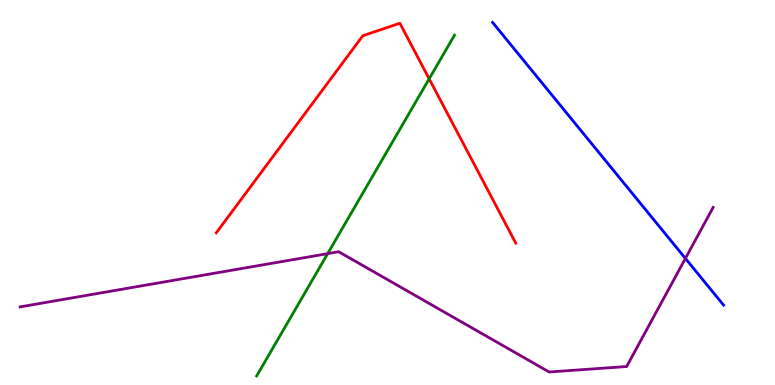[{'lines': ['blue', 'red'], 'intersections': []}, {'lines': ['green', 'red'], 'intersections': [{'x': 5.54, 'y': 7.95}]}, {'lines': ['purple', 'red'], 'intersections': []}, {'lines': ['blue', 'green'], 'intersections': []}, {'lines': ['blue', 'purple'], 'intersections': [{'x': 8.84, 'y': 3.29}]}, {'lines': ['green', 'purple'], 'intersections': [{'x': 4.23, 'y': 3.41}]}]